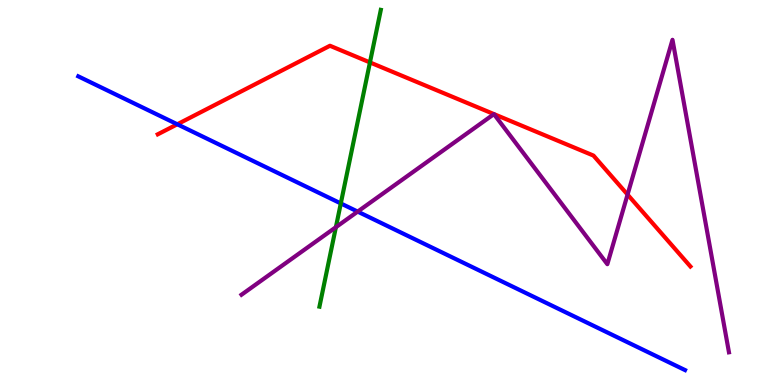[{'lines': ['blue', 'red'], 'intersections': [{'x': 2.29, 'y': 6.77}]}, {'lines': ['green', 'red'], 'intersections': [{'x': 4.77, 'y': 8.38}]}, {'lines': ['purple', 'red'], 'intersections': [{'x': 8.1, 'y': 4.95}]}, {'lines': ['blue', 'green'], 'intersections': [{'x': 4.4, 'y': 4.72}]}, {'lines': ['blue', 'purple'], 'intersections': [{'x': 4.62, 'y': 4.5}]}, {'lines': ['green', 'purple'], 'intersections': [{'x': 4.33, 'y': 4.1}]}]